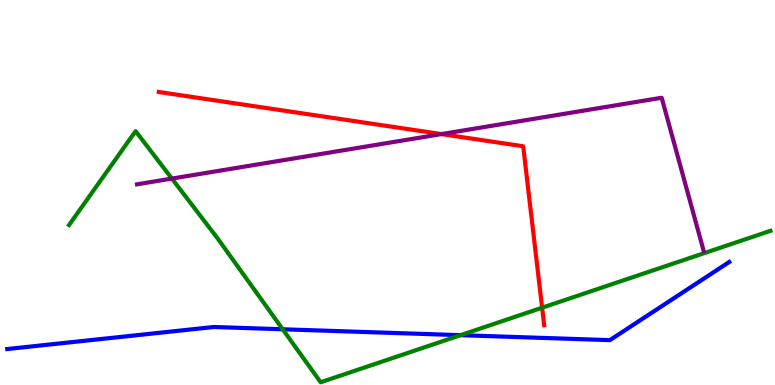[{'lines': ['blue', 'red'], 'intersections': []}, {'lines': ['green', 'red'], 'intersections': [{'x': 7.0, 'y': 2.01}]}, {'lines': ['purple', 'red'], 'intersections': [{'x': 5.7, 'y': 6.52}]}, {'lines': ['blue', 'green'], 'intersections': [{'x': 3.65, 'y': 1.45}, {'x': 5.94, 'y': 1.29}]}, {'lines': ['blue', 'purple'], 'intersections': []}, {'lines': ['green', 'purple'], 'intersections': [{'x': 2.22, 'y': 5.36}]}]